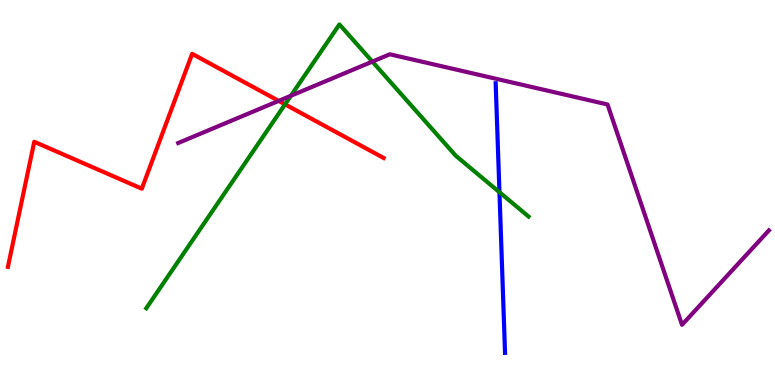[{'lines': ['blue', 'red'], 'intersections': []}, {'lines': ['green', 'red'], 'intersections': [{'x': 3.68, 'y': 7.29}]}, {'lines': ['purple', 'red'], 'intersections': [{'x': 3.6, 'y': 7.38}]}, {'lines': ['blue', 'green'], 'intersections': [{'x': 6.44, 'y': 5.01}]}, {'lines': ['blue', 'purple'], 'intersections': []}, {'lines': ['green', 'purple'], 'intersections': [{'x': 3.75, 'y': 7.51}, {'x': 4.8, 'y': 8.4}]}]